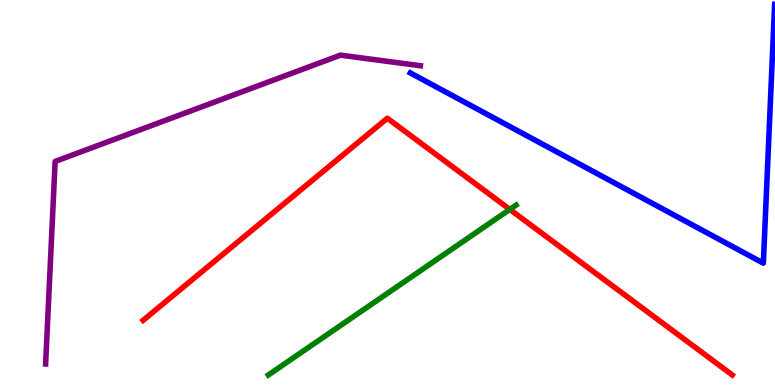[{'lines': ['blue', 'red'], 'intersections': []}, {'lines': ['green', 'red'], 'intersections': [{'x': 6.58, 'y': 4.56}]}, {'lines': ['purple', 'red'], 'intersections': []}, {'lines': ['blue', 'green'], 'intersections': []}, {'lines': ['blue', 'purple'], 'intersections': []}, {'lines': ['green', 'purple'], 'intersections': []}]